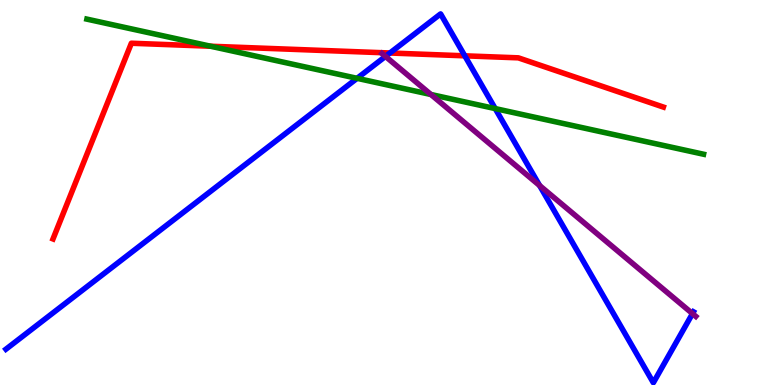[{'lines': ['blue', 'red'], 'intersections': [{'x': 5.03, 'y': 8.62}, {'x': 6.0, 'y': 8.55}]}, {'lines': ['green', 'red'], 'intersections': [{'x': 2.72, 'y': 8.8}]}, {'lines': ['purple', 'red'], 'intersections': []}, {'lines': ['blue', 'green'], 'intersections': [{'x': 4.61, 'y': 7.97}, {'x': 6.39, 'y': 7.18}]}, {'lines': ['blue', 'purple'], 'intersections': [{'x': 4.97, 'y': 8.53}, {'x': 6.96, 'y': 5.18}, {'x': 8.94, 'y': 1.85}]}, {'lines': ['green', 'purple'], 'intersections': [{'x': 5.56, 'y': 7.55}]}]